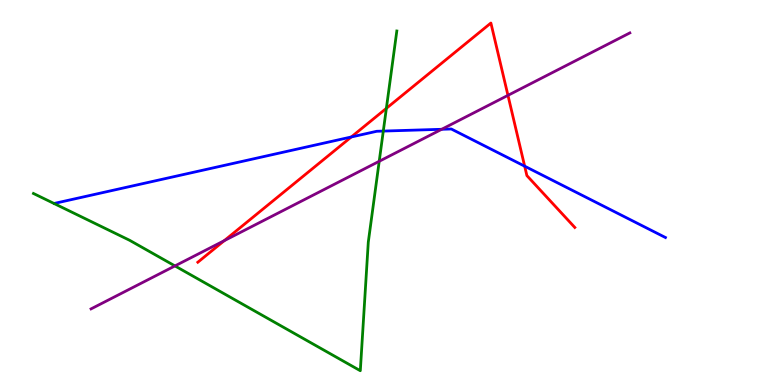[{'lines': ['blue', 'red'], 'intersections': [{'x': 4.53, 'y': 6.44}, {'x': 6.77, 'y': 5.68}]}, {'lines': ['green', 'red'], 'intersections': [{'x': 4.99, 'y': 7.19}]}, {'lines': ['purple', 'red'], 'intersections': [{'x': 2.89, 'y': 3.75}, {'x': 6.55, 'y': 7.52}]}, {'lines': ['blue', 'green'], 'intersections': [{'x': 4.95, 'y': 6.6}]}, {'lines': ['blue', 'purple'], 'intersections': [{'x': 5.7, 'y': 6.64}]}, {'lines': ['green', 'purple'], 'intersections': [{'x': 2.26, 'y': 3.09}, {'x': 4.89, 'y': 5.81}]}]